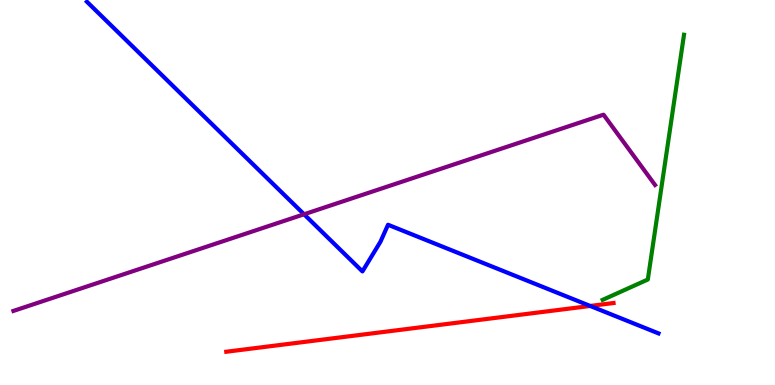[{'lines': ['blue', 'red'], 'intersections': [{'x': 7.62, 'y': 2.05}]}, {'lines': ['green', 'red'], 'intersections': []}, {'lines': ['purple', 'red'], 'intersections': []}, {'lines': ['blue', 'green'], 'intersections': []}, {'lines': ['blue', 'purple'], 'intersections': [{'x': 3.92, 'y': 4.43}]}, {'lines': ['green', 'purple'], 'intersections': []}]